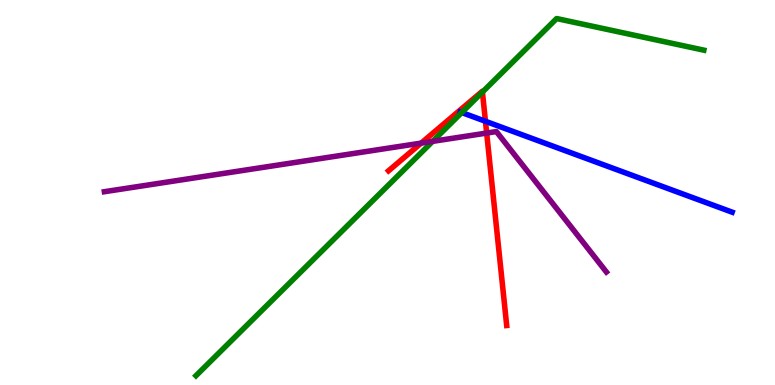[{'lines': ['blue', 'red'], 'intersections': [{'x': 6.26, 'y': 6.85}]}, {'lines': ['green', 'red'], 'intersections': [{'x': 6.22, 'y': 7.61}]}, {'lines': ['purple', 'red'], 'intersections': [{'x': 5.43, 'y': 6.28}, {'x': 6.28, 'y': 6.54}]}, {'lines': ['blue', 'green'], 'intersections': [{'x': 5.96, 'y': 7.08}]}, {'lines': ['blue', 'purple'], 'intersections': []}, {'lines': ['green', 'purple'], 'intersections': [{'x': 5.58, 'y': 6.33}]}]